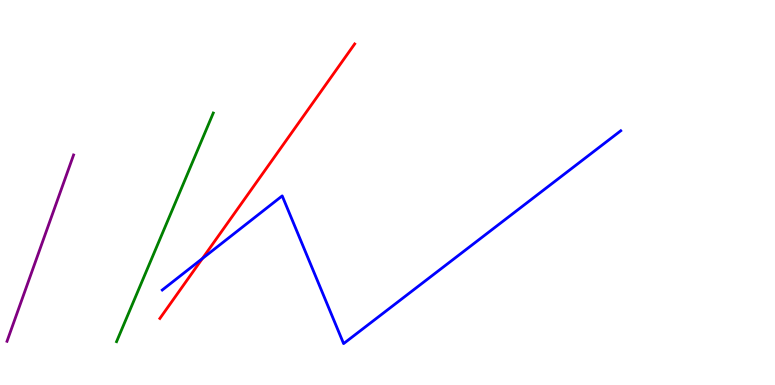[{'lines': ['blue', 'red'], 'intersections': [{'x': 2.61, 'y': 3.29}]}, {'lines': ['green', 'red'], 'intersections': []}, {'lines': ['purple', 'red'], 'intersections': []}, {'lines': ['blue', 'green'], 'intersections': []}, {'lines': ['blue', 'purple'], 'intersections': []}, {'lines': ['green', 'purple'], 'intersections': []}]